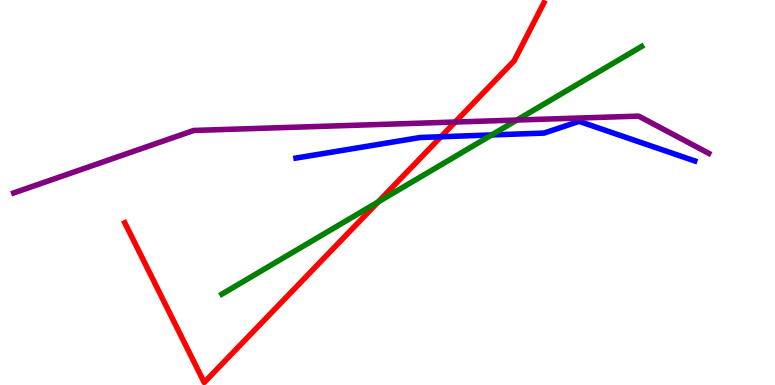[{'lines': ['blue', 'red'], 'intersections': [{'x': 5.69, 'y': 6.45}]}, {'lines': ['green', 'red'], 'intersections': [{'x': 4.88, 'y': 4.76}]}, {'lines': ['purple', 'red'], 'intersections': [{'x': 5.87, 'y': 6.83}]}, {'lines': ['blue', 'green'], 'intersections': [{'x': 6.34, 'y': 6.49}]}, {'lines': ['blue', 'purple'], 'intersections': []}, {'lines': ['green', 'purple'], 'intersections': [{'x': 6.67, 'y': 6.88}]}]